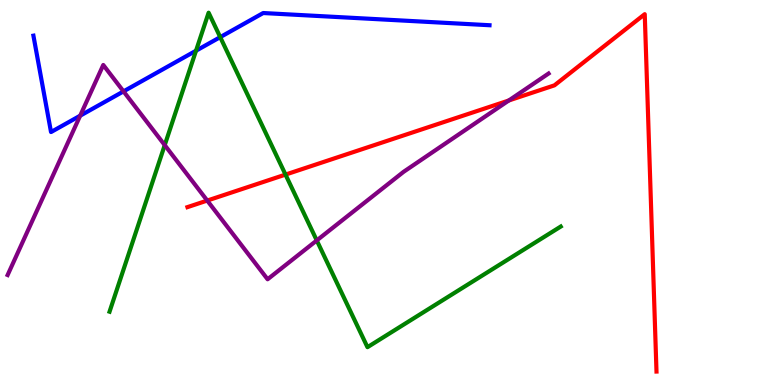[{'lines': ['blue', 'red'], 'intersections': []}, {'lines': ['green', 'red'], 'intersections': [{'x': 3.68, 'y': 5.47}]}, {'lines': ['purple', 'red'], 'intersections': [{'x': 2.67, 'y': 4.79}, {'x': 6.57, 'y': 7.39}]}, {'lines': ['blue', 'green'], 'intersections': [{'x': 2.53, 'y': 8.68}, {'x': 2.84, 'y': 9.04}]}, {'lines': ['blue', 'purple'], 'intersections': [{'x': 1.03, 'y': 6.99}, {'x': 1.59, 'y': 7.63}]}, {'lines': ['green', 'purple'], 'intersections': [{'x': 2.13, 'y': 6.23}, {'x': 4.09, 'y': 3.76}]}]